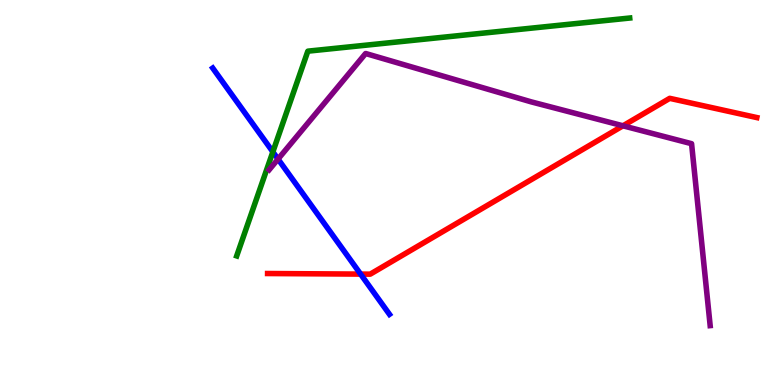[{'lines': ['blue', 'red'], 'intersections': [{'x': 4.65, 'y': 2.88}]}, {'lines': ['green', 'red'], 'intersections': []}, {'lines': ['purple', 'red'], 'intersections': [{'x': 8.04, 'y': 6.73}]}, {'lines': ['blue', 'green'], 'intersections': [{'x': 3.52, 'y': 6.06}]}, {'lines': ['blue', 'purple'], 'intersections': [{'x': 3.59, 'y': 5.87}]}, {'lines': ['green', 'purple'], 'intersections': []}]